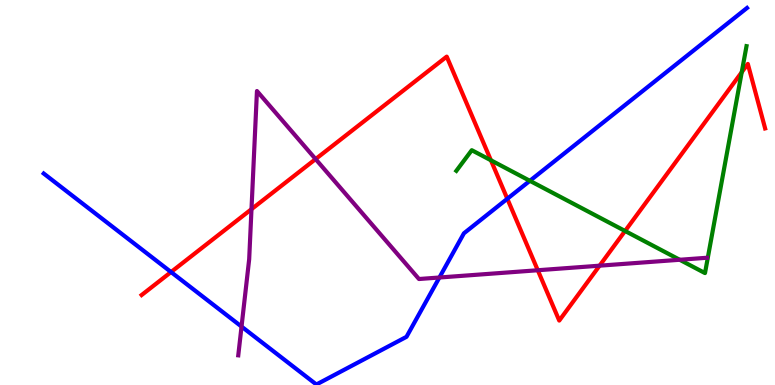[{'lines': ['blue', 'red'], 'intersections': [{'x': 2.21, 'y': 2.93}, {'x': 6.55, 'y': 4.84}]}, {'lines': ['green', 'red'], 'intersections': [{'x': 6.33, 'y': 5.84}, {'x': 8.07, 'y': 4.0}, {'x': 9.57, 'y': 8.12}]}, {'lines': ['purple', 'red'], 'intersections': [{'x': 3.25, 'y': 4.57}, {'x': 4.07, 'y': 5.87}, {'x': 6.94, 'y': 2.98}, {'x': 7.74, 'y': 3.1}]}, {'lines': ['blue', 'green'], 'intersections': [{'x': 6.84, 'y': 5.3}]}, {'lines': ['blue', 'purple'], 'intersections': [{'x': 3.12, 'y': 1.52}, {'x': 5.67, 'y': 2.79}]}, {'lines': ['green', 'purple'], 'intersections': [{'x': 8.77, 'y': 3.25}]}]